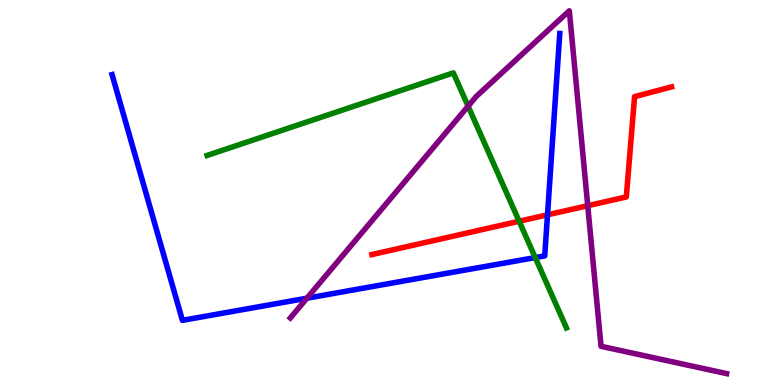[{'lines': ['blue', 'red'], 'intersections': [{'x': 7.06, 'y': 4.42}]}, {'lines': ['green', 'red'], 'intersections': [{'x': 6.7, 'y': 4.25}]}, {'lines': ['purple', 'red'], 'intersections': [{'x': 7.58, 'y': 4.66}]}, {'lines': ['blue', 'green'], 'intersections': [{'x': 6.91, 'y': 3.31}]}, {'lines': ['blue', 'purple'], 'intersections': [{'x': 3.96, 'y': 2.25}]}, {'lines': ['green', 'purple'], 'intersections': [{'x': 6.04, 'y': 7.24}]}]